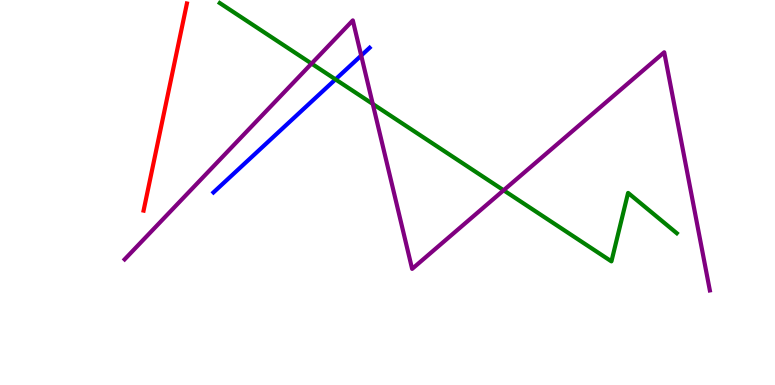[{'lines': ['blue', 'red'], 'intersections': []}, {'lines': ['green', 'red'], 'intersections': []}, {'lines': ['purple', 'red'], 'intersections': []}, {'lines': ['blue', 'green'], 'intersections': [{'x': 4.33, 'y': 7.94}]}, {'lines': ['blue', 'purple'], 'intersections': [{'x': 4.66, 'y': 8.56}]}, {'lines': ['green', 'purple'], 'intersections': [{'x': 4.02, 'y': 8.35}, {'x': 4.81, 'y': 7.3}, {'x': 6.5, 'y': 5.06}]}]